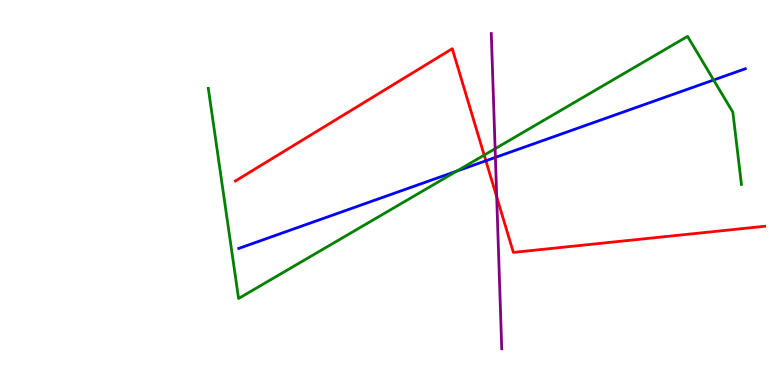[{'lines': ['blue', 'red'], 'intersections': [{'x': 6.27, 'y': 5.82}]}, {'lines': ['green', 'red'], 'intersections': [{'x': 6.25, 'y': 5.97}]}, {'lines': ['purple', 'red'], 'intersections': [{'x': 6.41, 'y': 4.89}]}, {'lines': ['blue', 'green'], 'intersections': [{'x': 5.89, 'y': 5.56}, {'x': 9.21, 'y': 7.92}]}, {'lines': ['blue', 'purple'], 'intersections': [{'x': 6.39, 'y': 5.91}]}, {'lines': ['green', 'purple'], 'intersections': [{'x': 6.39, 'y': 6.14}]}]